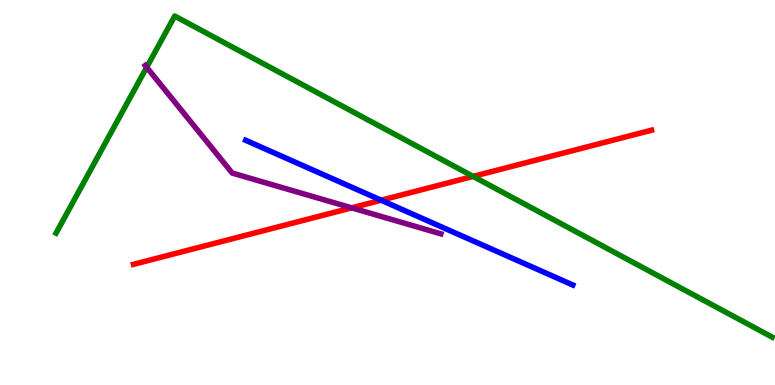[{'lines': ['blue', 'red'], 'intersections': [{'x': 4.92, 'y': 4.8}]}, {'lines': ['green', 'red'], 'intersections': [{'x': 6.1, 'y': 5.42}]}, {'lines': ['purple', 'red'], 'intersections': [{'x': 4.54, 'y': 4.6}]}, {'lines': ['blue', 'green'], 'intersections': []}, {'lines': ['blue', 'purple'], 'intersections': []}, {'lines': ['green', 'purple'], 'intersections': [{'x': 1.89, 'y': 8.25}]}]